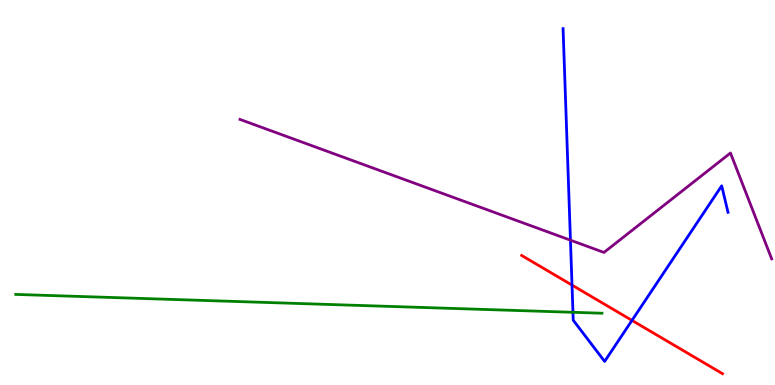[{'lines': ['blue', 'red'], 'intersections': [{'x': 7.38, 'y': 2.59}, {'x': 8.15, 'y': 1.68}]}, {'lines': ['green', 'red'], 'intersections': []}, {'lines': ['purple', 'red'], 'intersections': []}, {'lines': ['blue', 'green'], 'intersections': [{'x': 7.39, 'y': 1.89}]}, {'lines': ['blue', 'purple'], 'intersections': [{'x': 7.36, 'y': 3.76}]}, {'lines': ['green', 'purple'], 'intersections': []}]